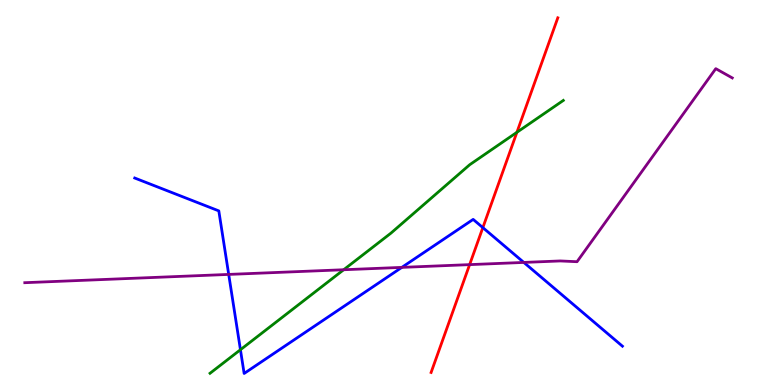[{'lines': ['blue', 'red'], 'intersections': [{'x': 6.23, 'y': 4.09}]}, {'lines': ['green', 'red'], 'intersections': [{'x': 6.67, 'y': 6.56}]}, {'lines': ['purple', 'red'], 'intersections': [{'x': 6.06, 'y': 3.13}]}, {'lines': ['blue', 'green'], 'intersections': [{'x': 3.1, 'y': 0.916}]}, {'lines': ['blue', 'purple'], 'intersections': [{'x': 2.95, 'y': 2.87}, {'x': 5.19, 'y': 3.06}, {'x': 6.76, 'y': 3.18}]}, {'lines': ['green', 'purple'], 'intersections': [{'x': 4.43, 'y': 2.99}]}]